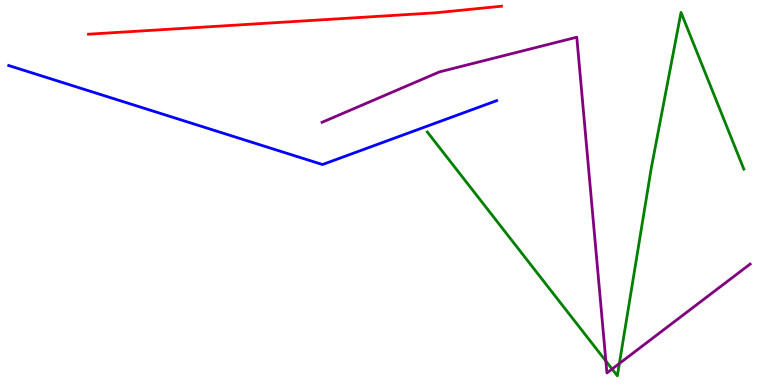[{'lines': ['blue', 'red'], 'intersections': []}, {'lines': ['green', 'red'], 'intersections': []}, {'lines': ['purple', 'red'], 'intersections': []}, {'lines': ['blue', 'green'], 'intersections': []}, {'lines': ['blue', 'purple'], 'intersections': []}, {'lines': ['green', 'purple'], 'intersections': [{'x': 7.82, 'y': 0.622}, {'x': 7.9, 'y': 0.415}, {'x': 7.99, 'y': 0.559}]}]